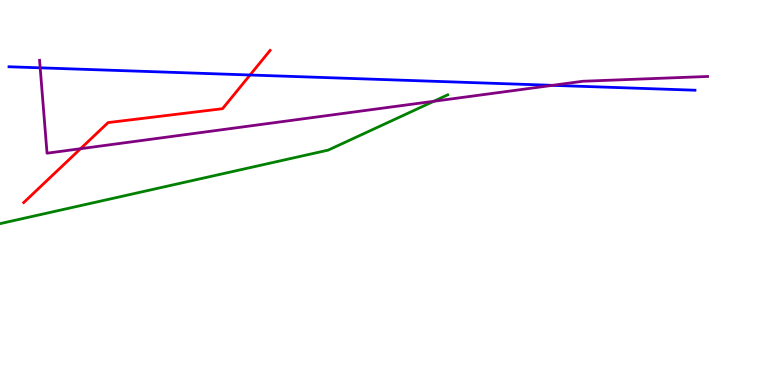[{'lines': ['blue', 'red'], 'intersections': [{'x': 3.23, 'y': 8.05}]}, {'lines': ['green', 'red'], 'intersections': []}, {'lines': ['purple', 'red'], 'intersections': [{'x': 1.04, 'y': 6.14}]}, {'lines': ['blue', 'green'], 'intersections': []}, {'lines': ['blue', 'purple'], 'intersections': [{'x': 0.518, 'y': 8.24}, {'x': 7.13, 'y': 7.78}]}, {'lines': ['green', 'purple'], 'intersections': [{'x': 5.6, 'y': 7.37}]}]